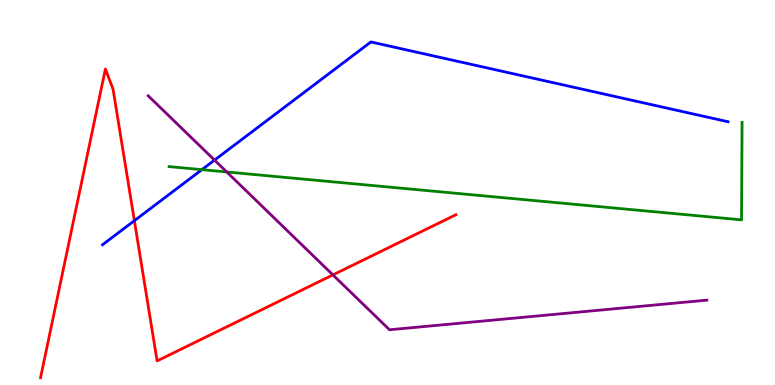[{'lines': ['blue', 'red'], 'intersections': [{'x': 1.73, 'y': 4.27}]}, {'lines': ['green', 'red'], 'intersections': []}, {'lines': ['purple', 'red'], 'intersections': [{'x': 4.3, 'y': 2.86}]}, {'lines': ['blue', 'green'], 'intersections': [{'x': 2.61, 'y': 5.59}]}, {'lines': ['blue', 'purple'], 'intersections': [{'x': 2.77, 'y': 5.84}]}, {'lines': ['green', 'purple'], 'intersections': [{'x': 2.93, 'y': 5.53}]}]